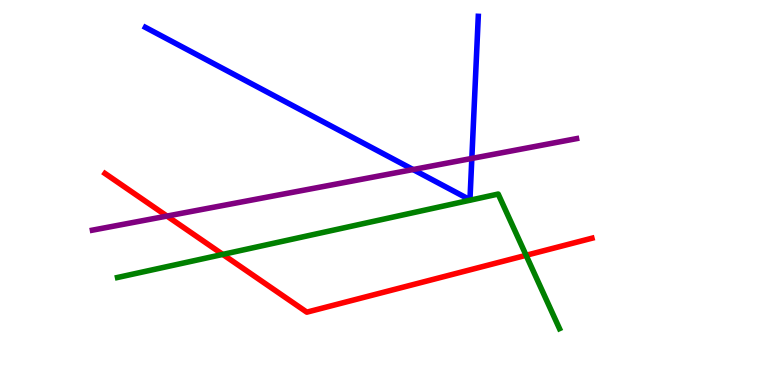[{'lines': ['blue', 'red'], 'intersections': []}, {'lines': ['green', 'red'], 'intersections': [{'x': 2.87, 'y': 3.39}, {'x': 6.79, 'y': 3.37}]}, {'lines': ['purple', 'red'], 'intersections': [{'x': 2.15, 'y': 4.39}]}, {'lines': ['blue', 'green'], 'intersections': []}, {'lines': ['blue', 'purple'], 'intersections': [{'x': 5.33, 'y': 5.6}, {'x': 6.09, 'y': 5.88}]}, {'lines': ['green', 'purple'], 'intersections': []}]